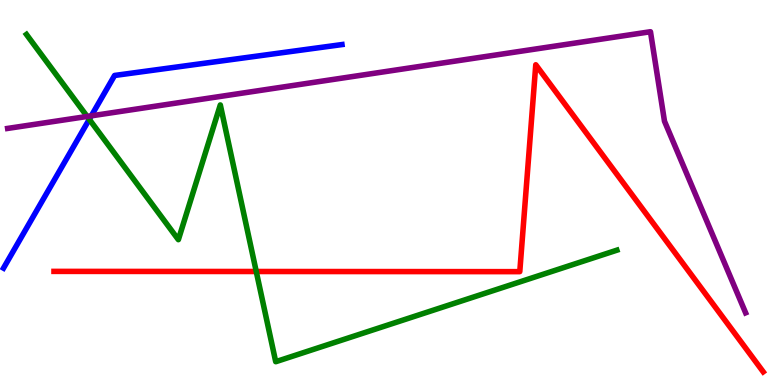[{'lines': ['blue', 'red'], 'intersections': []}, {'lines': ['green', 'red'], 'intersections': [{'x': 3.31, 'y': 2.95}]}, {'lines': ['purple', 'red'], 'intersections': []}, {'lines': ['blue', 'green'], 'intersections': [{'x': 1.15, 'y': 6.9}]}, {'lines': ['blue', 'purple'], 'intersections': [{'x': 1.18, 'y': 6.99}]}, {'lines': ['green', 'purple'], 'intersections': [{'x': 1.12, 'y': 6.98}]}]